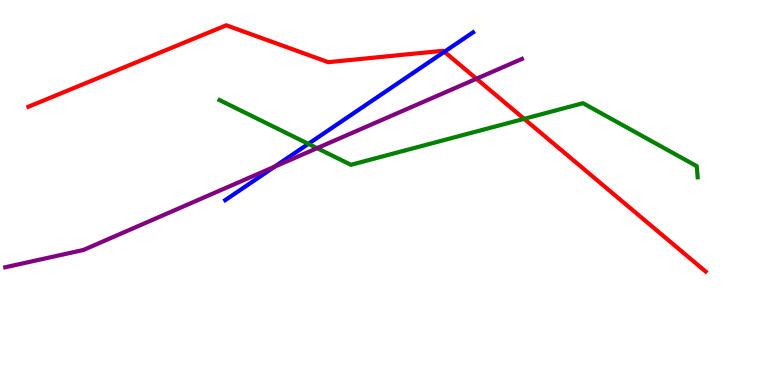[{'lines': ['blue', 'red'], 'intersections': [{'x': 5.73, 'y': 8.66}]}, {'lines': ['green', 'red'], 'intersections': [{'x': 6.76, 'y': 6.91}]}, {'lines': ['purple', 'red'], 'intersections': [{'x': 6.15, 'y': 7.95}]}, {'lines': ['blue', 'green'], 'intersections': [{'x': 3.98, 'y': 6.26}]}, {'lines': ['blue', 'purple'], 'intersections': [{'x': 3.54, 'y': 5.67}]}, {'lines': ['green', 'purple'], 'intersections': [{'x': 4.09, 'y': 6.15}]}]